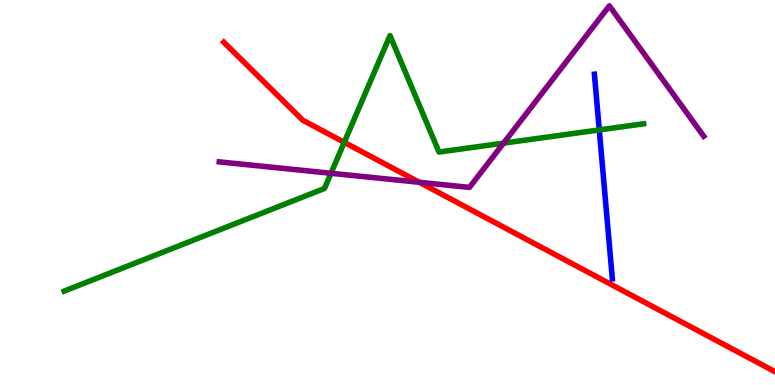[{'lines': ['blue', 'red'], 'intersections': []}, {'lines': ['green', 'red'], 'intersections': [{'x': 4.44, 'y': 6.3}]}, {'lines': ['purple', 'red'], 'intersections': [{'x': 5.41, 'y': 5.27}]}, {'lines': ['blue', 'green'], 'intersections': [{'x': 7.73, 'y': 6.63}]}, {'lines': ['blue', 'purple'], 'intersections': []}, {'lines': ['green', 'purple'], 'intersections': [{'x': 4.27, 'y': 5.5}, {'x': 6.5, 'y': 6.28}]}]